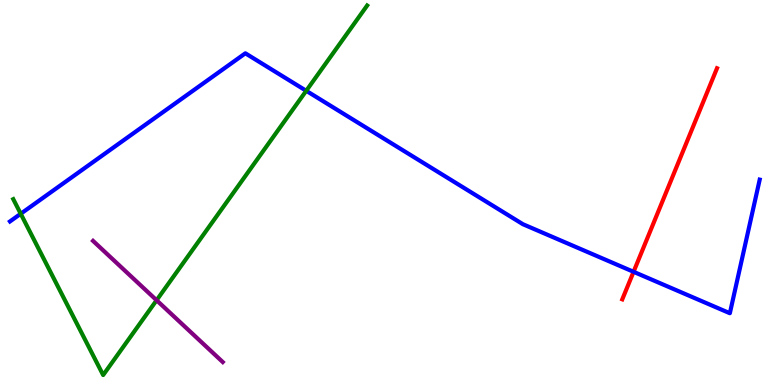[{'lines': ['blue', 'red'], 'intersections': [{'x': 8.18, 'y': 2.94}]}, {'lines': ['green', 'red'], 'intersections': []}, {'lines': ['purple', 'red'], 'intersections': []}, {'lines': ['blue', 'green'], 'intersections': [{'x': 0.267, 'y': 4.45}, {'x': 3.95, 'y': 7.64}]}, {'lines': ['blue', 'purple'], 'intersections': []}, {'lines': ['green', 'purple'], 'intersections': [{'x': 2.02, 'y': 2.2}]}]